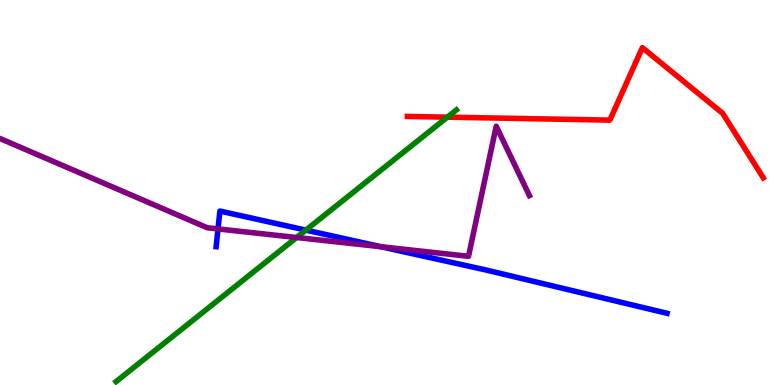[{'lines': ['blue', 'red'], 'intersections': []}, {'lines': ['green', 'red'], 'intersections': [{'x': 5.77, 'y': 6.96}]}, {'lines': ['purple', 'red'], 'intersections': []}, {'lines': ['blue', 'green'], 'intersections': [{'x': 3.95, 'y': 4.02}]}, {'lines': ['blue', 'purple'], 'intersections': [{'x': 2.81, 'y': 4.05}, {'x': 4.92, 'y': 3.59}]}, {'lines': ['green', 'purple'], 'intersections': [{'x': 3.83, 'y': 3.83}]}]